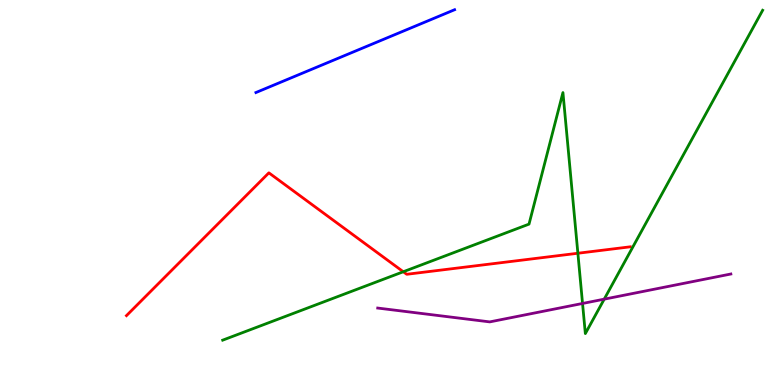[{'lines': ['blue', 'red'], 'intersections': []}, {'lines': ['green', 'red'], 'intersections': [{'x': 5.2, 'y': 2.94}, {'x': 7.46, 'y': 3.42}]}, {'lines': ['purple', 'red'], 'intersections': []}, {'lines': ['blue', 'green'], 'intersections': []}, {'lines': ['blue', 'purple'], 'intersections': []}, {'lines': ['green', 'purple'], 'intersections': [{'x': 7.52, 'y': 2.12}, {'x': 7.8, 'y': 2.23}]}]